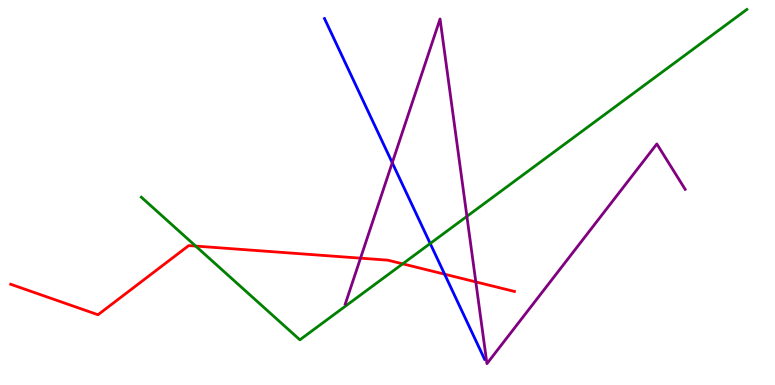[{'lines': ['blue', 'red'], 'intersections': [{'x': 5.74, 'y': 2.88}]}, {'lines': ['green', 'red'], 'intersections': [{'x': 2.52, 'y': 3.61}, {'x': 5.2, 'y': 3.15}]}, {'lines': ['purple', 'red'], 'intersections': [{'x': 4.65, 'y': 3.29}, {'x': 6.14, 'y': 2.68}]}, {'lines': ['blue', 'green'], 'intersections': [{'x': 5.55, 'y': 3.68}]}, {'lines': ['blue', 'purple'], 'intersections': [{'x': 5.06, 'y': 5.77}]}, {'lines': ['green', 'purple'], 'intersections': [{'x': 6.02, 'y': 4.38}]}]